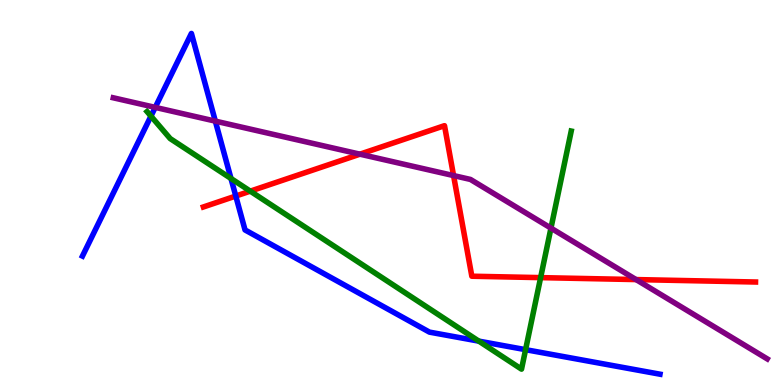[{'lines': ['blue', 'red'], 'intersections': [{'x': 3.04, 'y': 4.91}]}, {'lines': ['green', 'red'], 'intersections': [{'x': 3.23, 'y': 5.03}, {'x': 6.98, 'y': 2.79}]}, {'lines': ['purple', 'red'], 'intersections': [{'x': 4.64, 'y': 6.0}, {'x': 5.85, 'y': 5.44}, {'x': 8.21, 'y': 2.74}]}, {'lines': ['blue', 'green'], 'intersections': [{'x': 1.95, 'y': 6.98}, {'x': 2.98, 'y': 5.36}, {'x': 6.18, 'y': 1.14}, {'x': 6.78, 'y': 0.918}]}, {'lines': ['blue', 'purple'], 'intersections': [{'x': 2.0, 'y': 7.21}, {'x': 2.78, 'y': 6.85}]}, {'lines': ['green', 'purple'], 'intersections': [{'x': 7.11, 'y': 4.07}]}]